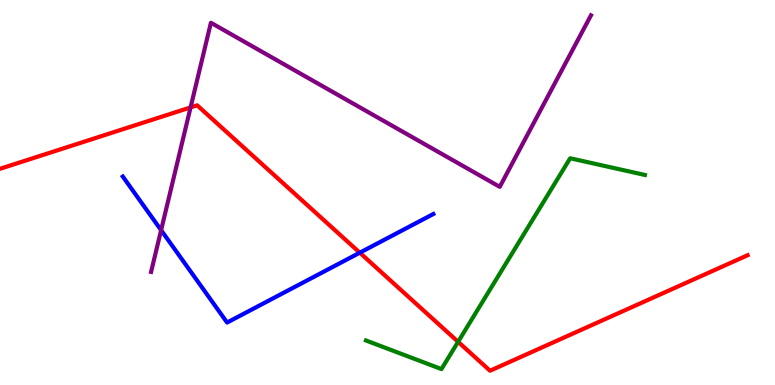[{'lines': ['blue', 'red'], 'intersections': [{'x': 4.64, 'y': 3.44}]}, {'lines': ['green', 'red'], 'intersections': [{'x': 5.91, 'y': 1.12}]}, {'lines': ['purple', 'red'], 'intersections': [{'x': 2.46, 'y': 7.21}]}, {'lines': ['blue', 'green'], 'intersections': []}, {'lines': ['blue', 'purple'], 'intersections': [{'x': 2.08, 'y': 4.02}]}, {'lines': ['green', 'purple'], 'intersections': []}]